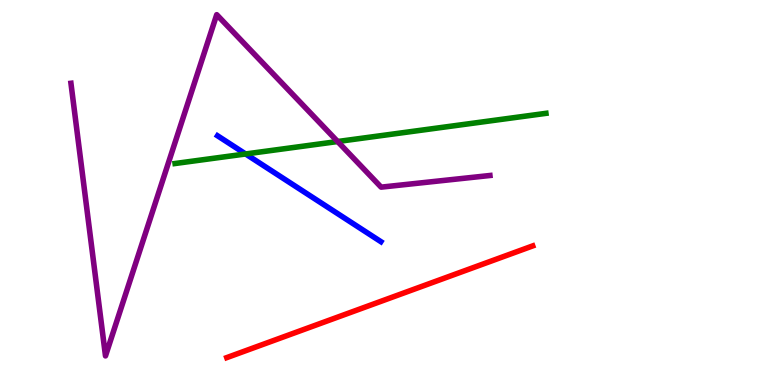[{'lines': ['blue', 'red'], 'intersections': []}, {'lines': ['green', 'red'], 'intersections': []}, {'lines': ['purple', 'red'], 'intersections': []}, {'lines': ['blue', 'green'], 'intersections': [{'x': 3.17, 'y': 6.0}]}, {'lines': ['blue', 'purple'], 'intersections': []}, {'lines': ['green', 'purple'], 'intersections': [{'x': 4.36, 'y': 6.32}]}]